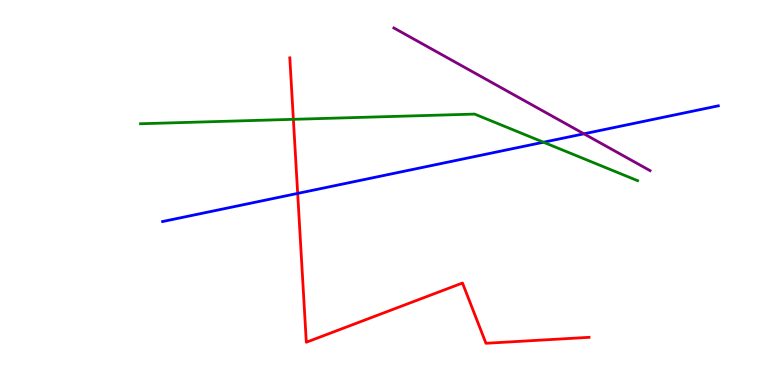[{'lines': ['blue', 'red'], 'intersections': [{'x': 3.84, 'y': 4.98}]}, {'lines': ['green', 'red'], 'intersections': [{'x': 3.79, 'y': 6.9}]}, {'lines': ['purple', 'red'], 'intersections': []}, {'lines': ['blue', 'green'], 'intersections': [{'x': 7.01, 'y': 6.31}]}, {'lines': ['blue', 'purple'], 'intersections': [{'x': 7.53, 'y': 6.52}]}, {'lines': ['green', 'purple'], 'intersections': []}]